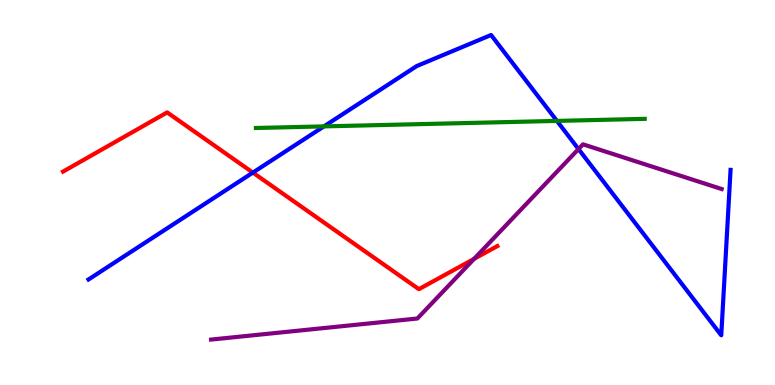[{'lines': ['blue', 'red'], 'intersections': [{'x': 3.26, 'y': 5.52}]}, {'lines': ['green', 'red'], 'intersections': []}, {'lines': ['purple', 'red'], 'intersections': [{'x': 6.12, 'y': 3.28}]}, {'lines': ['blue', 'green'], 'intersections': [{'x': 4.18, 'y': 6.72}, {'x': 7.19, 'y': 6.86}]}, {'lines': ['blue', 'purple'], 'intersections': [{'x': 7.46, 'y': 6.13}]}, {'lines': ['green', 'purple'], 'intersections': []}]